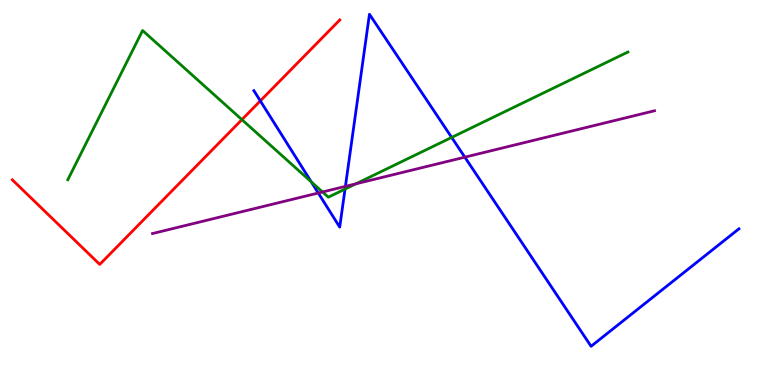[{'lines': ['blue', 'red'], 'intersections': [{'x': 3.36, 'y': 7.38}]}, {'lines': ['green', 'red'], 'intersections': [{'x': 3.12, 'y': 6.89}]}, {'lines': ['purple', 'red'], 'intersections': []}, {'lines': ['blue', 'green'], 'intersections': [{'x': 4.02, 'y': 5.28}, {'x': 4.45, 'y': 5.09}, {'x': 5.83, 'y': 6.43}]}, {'lines': ['blue', 'purple'], 'intersections': [{'x': 4.11, 'y': 4.99}, {'x': 4.46, 'y': 5.16}, {'x': 6.0, 'y': 5.92}]}, {'lines': ['green', 'purple'], 'intersections': [{'x': 4.16, 'y': 5.01}, {'x': 4.59, 'y': 5.23}]}]